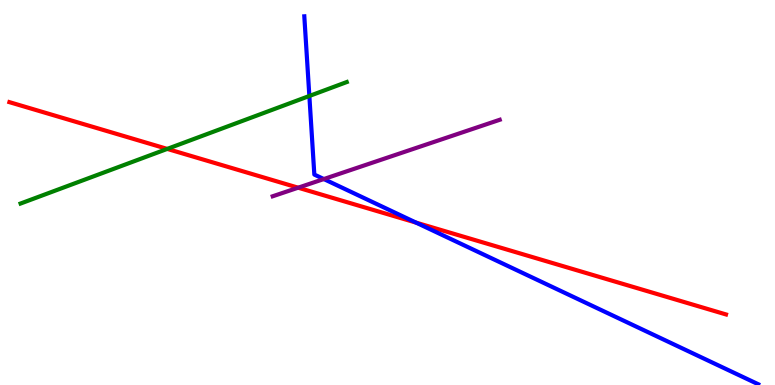[{'lines': ['blue', 'red'], 'intersections': [{'x': 5.37, 'y': 4.22}]}, {'lines': ['green', 'red'], 'intersections': [{'x': 2.16, 'y': 6.13}]}, {'lines': ['purple', 'red'], 'intersections': [{'x': 3.85, 'y': 5.12}]}, {'lines': ['blue', 'green'], 'intersections': [{'x': 3.99, 'y': 7.51}]}, {'lines': ['blue', 'purple'], 'intersections': [{'x': 4.18, 'y': 5.35}]}, {'lines': ['green', 'purple'], 'intersections': []}]